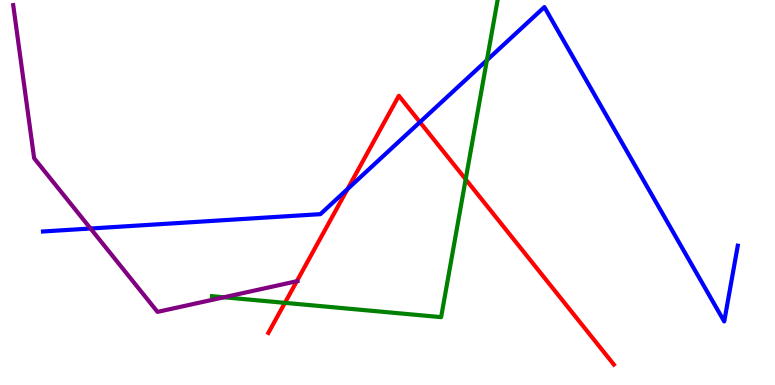[{'lines': ['blue', 'red'], 'intersections': [{'x': 4.48, 'y': 5.09}, {'x': 5.42, 'y': 6.83}]}, {'lines': ['green', 'red'], 'intersections': [{'x': 3.68, 'y': 2.13}, {'x': 6.01, 'y': 5.34}]}, {'lines': ['purple', 'red'], 'intersections': [{'x': 3.83, 'y': 2.7}]}, {'lines': ['blue', 'green'], 'intersections': [{'x': 6.28, 'y': 8.44}]}, {'lines': ['blue', 'purple'], 'intersections': [{'x': 1.17, 'y': 4.06}]}, {'lines': ['green', 'purple'], 'intersections': [{'x': 2.89, 'y': 2.28}]}]